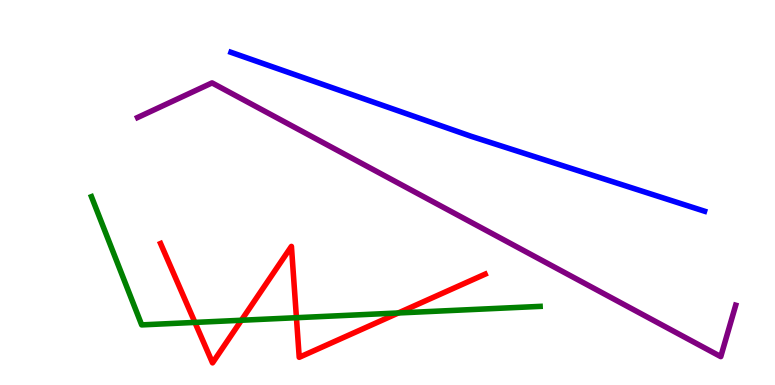[{'lines': ['blue', 'red'], 'intersections': []}, {'lines': ['green', 'red'], 'intersections': [{'x': 2.52, 'y': 1.63}, {'x': 3.11, 'y': 1.68}, {'x': 3.83, 'y': 1.75}, {'x': 5.14, 'y': 1.87}]}, {'lines': ['purple', 'red'], 'intersections': []}, {'lines': ['blue', 'green'], 'intersections': []}, {'lines': ['blue', 'purple'], 'intersections': []}, {'lines': ['green', 'purple'], 'intersections': []}]